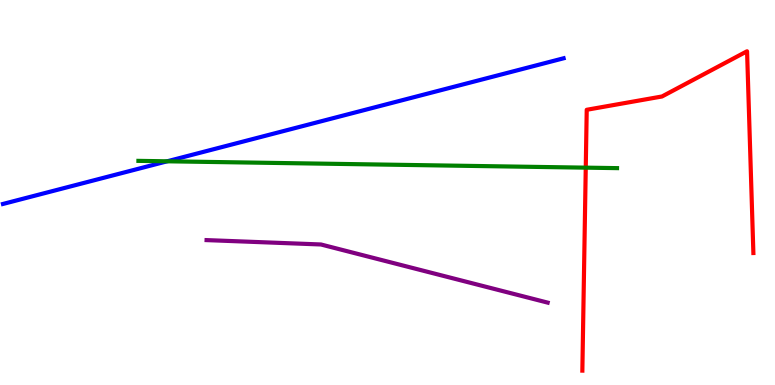[{'lines': ['blue', 'red'], 'intersections': []}, {'lines': ['green', 'red'], 'intersections': [{'x': 7.56, 'y': 5.65}]}, {'lines': ['purple', 'red'], 'intersections': []}, {'lines': ['blue', 'green'], 'intersections': [{'x': 2.16, 'y': 5.81}]}, {'lines': ['blue', 'purple'], 'intersections': []}, {'lines': ['green', 'purple'], 'intersections': []}]